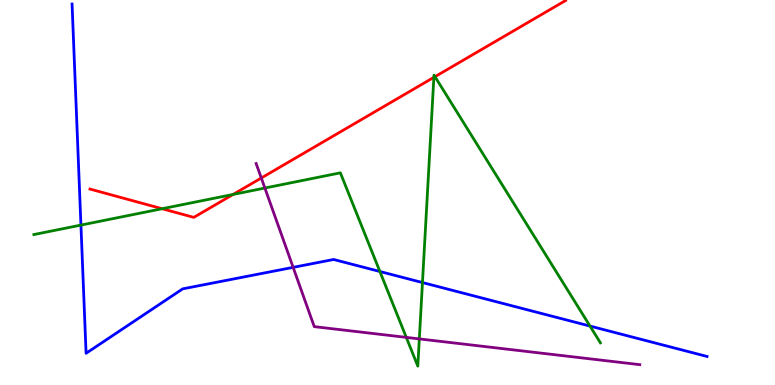[{'lines': ['blue', 'red'], 'intersections': []}, {'lines': ['green', 'red'], 'intersections': [{'x': 2.09, 'y': 4.58}, {'x': 3.01, 'y': 4.95}, {'x': 5.6, 'y': 7.99}, {'x': 5.61, 'y': 8.01}]}, {'lines': ['purple', 'red'], 'intersections': [{'x': 3.37, 'y': 5.38}]}, {'lines': ['blue', 'green'], 'intersections': [{'x': 1.04, 'y': 4.15}, {'x': 4.9, 'y': 2.95}, {'x': 5.45, 'y': 2.66}, {'x': 7.61, 'y': 1.53}]}, {'lines': ['blue', 'purple'], 'intersections': [{'x': 3.78, 'y': 3.06}]}, {'lines': ['green', 'purple'], 'intersections': [{'x': 3.42, 'y': 5.12}, {'x': 5.24, 'y': 1.24}, {'x': 5.41, 'y': 1.2}]}]